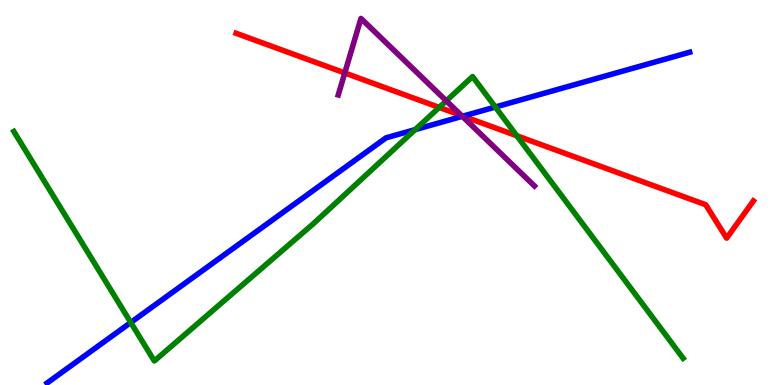[{'lines': ['blue', 'red'], 'intersections': [{'x': 5.97, 'y': 6.98}]}, {'lines': ['green', 'red'], 'intersections': [{'x': 5.67, 'y': 7.21}, {'x': 6.67, 'y': 6.47}]}, {'lines': ['purple', 'red'], 'intersections': [{'x': 4.45, 'y': 8.11}, {'x': 5.96, 'y': 7.0}]}, {'lines': ['blue', 'green'], 'intersections': [{'x': 1.69, 'y': 1.62}, {'x': 5.36, 'y': 6.63}, {'x': 6.39, 'y': 7.22}]}, {'lines': ['blue', 'purple'], 'intersections': [{'x': 5.97, 'y': 6.98}]}, {'lines': ['green', 'purple'], 'intersections': [{'x': 5.76, 'y': 7.38}]}]